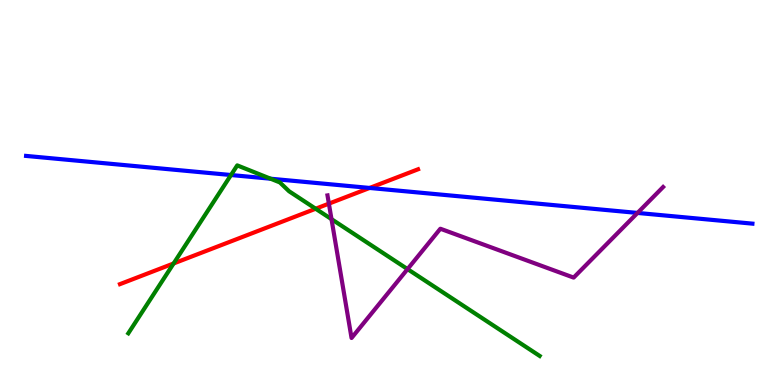[{'lines': ['blue', 'red'], 'intersections': [{'x': 4.77, 'y': 5.12}]}, {'lines': ['green', 'red'], 'intersections': [{'x': 2.24, 'y': 3.16}, {'x': 4.07, 'y': 4.58}]}, {'lines': ['purple', 'red'], 'intersections': [{'x': 4.24, 'y': 4.71}]}, {'lines': ['blue', 'green'], 'intersections': [{'x': 2.98, 'y': 5.45}, {'x': 3.49, 'y': 5.36}]}, {'lines': ['blue', 'purple'], 'intersections': [{'x': 8.23, 'y': 4.47}]}, {'lines': ['green', 'purple'], 'intersections': [{'x': 4.28, 'y': 4.31}, {'x': 5.26, 'y': 3.01}]}]